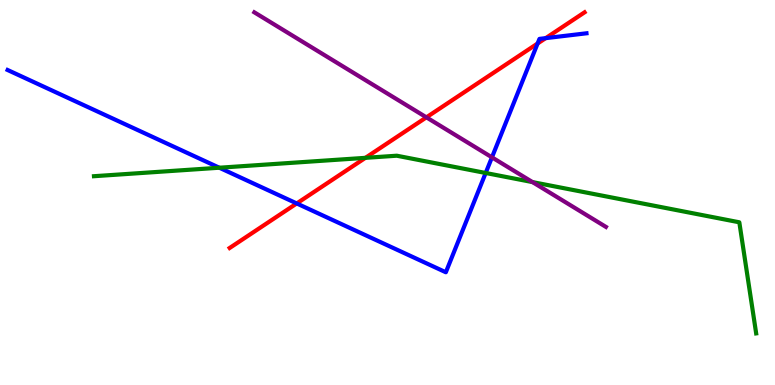[{'lines': ['blue', 'red'], 'intersections': [{'x': 3.83, 'y': 4.72}, {'x': 6.94, 'y': 8.87}, {'x': 7.04, 'y': 9.01}]}, {'lines': ['green', 'red'], 'intersections': [{'x': 4.72, 'y': 5.9}]}, {'lines': ['purple', 'red'], 'intersections': [{'x': 5.5, 'y': 6.95}]}, {'lines': ['blue', 'green'], 'intersections': [{'x': 2.83, 'y': 5.64}, {'x': 6.27, 'y': 5.51}]}, {'lines': ['blue', 'purple'], 'intersections': [{'x': 6.35, 'y': 5.91}]}, {'lines': ['green', 'purple'], 'intersections': [{'x': 6.87, 'y': 5.27}]}]